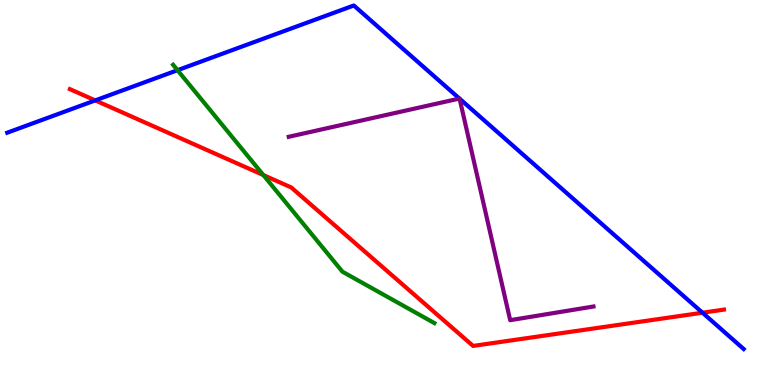[{'lines': ['blue', 'red'], 'intersections': [{'x': 1.23, 'y': 7.39}, {'x': 9.06, 'y': 1.88}]}, {'lines': ['green', 'red'], 'intersections': [{'x': 3.4, 'y': 5.45}]}, {'lines': ['purple', 'red'], 'intersections': []}, {'lines': ['blue', 'green'], 'intersections': [{'x': 2.29, 'y': 8.18}]}, {'lines': ['blue', 'purple'], 'intersections': [{'x': 5.93, 'y': 7.44}, {'x': 5.93, 'y': 7.44}]}, {'lines': ['green', 'purple'], 'intersections': []}]